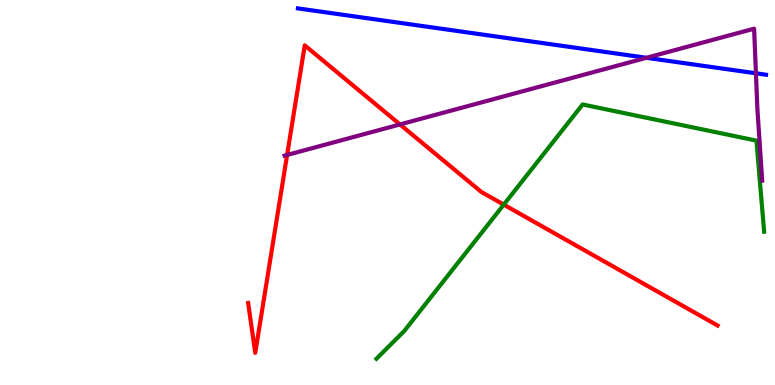[{'lines': ['blue', 'red'], 'intersections': []}, {'lines': ['green', 'red'], 'intersections': [{'x': 6.5, 'y': 4.68}]}, {'lines': ['purple', 'red'], 'intersections': [{'x': 3.7, 'y': 5.98}, {'x': 5.16, 'y': 6.77}]}, {'lines': ['blue', 'green'], 'intersections': []}, {'lines': ['blue', 'purple'], 'intersections': [{'x': 8.34, 'y': 8.5}, {'x': 9.75, 'y': 8.1}]}, {'lines': ['green', 'purple'], 'intersections': []}]